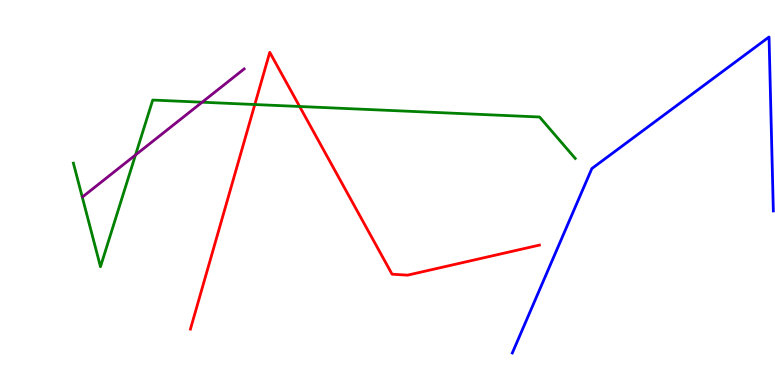[{'lines': ['blue', 'red'], 'intersections': []}, {'lines': ['green', 'red'], 'intersections': [{'x': 3.29, 'y': 7.29}, {'x': 3.87, 'y': 7.23}]}, {'lines': ['purple', 'red'], 'intersections': []}, {'lines': ['blue', 'green'], 'intersections': []}, {'lines': ['blue', 'purple'], 'intersections': []}, {'lines': ['green', 'purple'], 'intersections': [{'x': 1.75, 'y': 5.97}, {'x': 2.61, 'y': 7.35}]}]